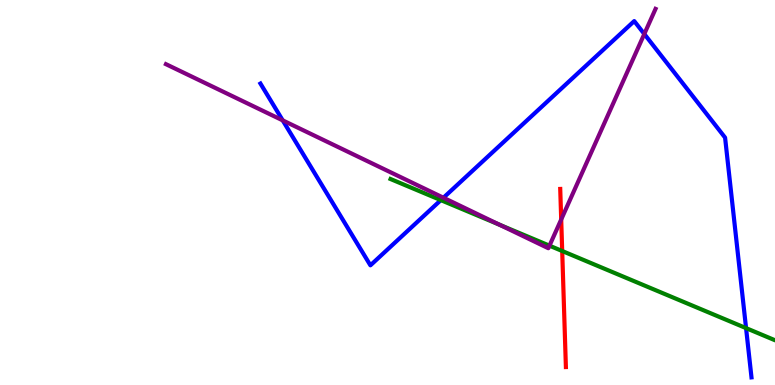[{'lines': ['blue', 'red'], 'intersections': []}, {'lines': ['green', 'red'], 'intersections': [{'x': 7.25, 'y': 3.48}]}, {'lines': ['purple', 'red'], 'intersections': [{'x': 7.24, 'y': 4.3}]}, {'lines': ['blue', 'green'], 'intersections': [{'x': 5.69, 'y': 4.8}, {'x': 9.63, 'y': 1.48}]}, {'lines': ['blue', 'purple'], 'intersections': [{'x': 3.65, 'y': 6.87}, {'x': 5.72, 'y': 4.86}, {'x': 8.31, 'y': 9.12}]}, {'lines': ['green', 'purple'], 'intersections': [{'x': 6.44, 'y': 4.16}, {'x': 7.09, 'y': 3.62}]}]